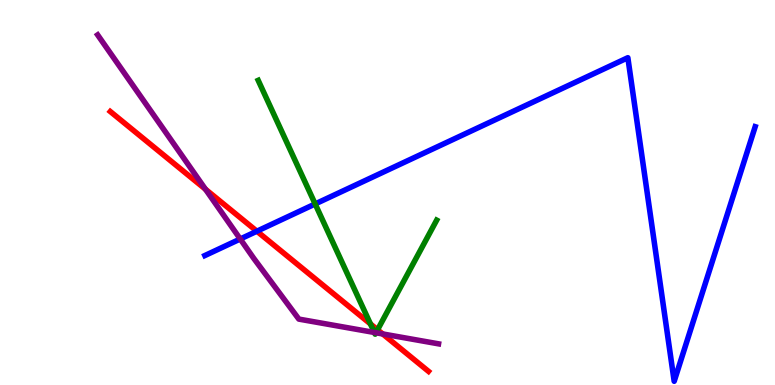[{'lines': ['blue', 'red'], 'intersections': [{'x': 3.31, 'y': 3.99}]}, {'lines': ['green', 'red'], 'intersections': [{'x': 4.78, 'y': 1.59}, {'x': 4.87, 'y': 1.43}]}, {'lines': ['purple', 'red'], 'intersections': [{'x': 2.65, 'y': 5.09}, {'x': 4.94, 'y': 1.33}]}, {'lines': ['blue', 'green'], 'intersections': [{'x': 4.07, 'y': 4.7}]}, {'lines': ['blue', 'purple'], 'intersections': [{'x': 3.1, 'y': 3.79}]}, {'lines': ['green', 'purple'], 'intersections': [{'x': 4.83, 'y': 1.36}, {'x': 4.85, 'y': 1.36}]}]